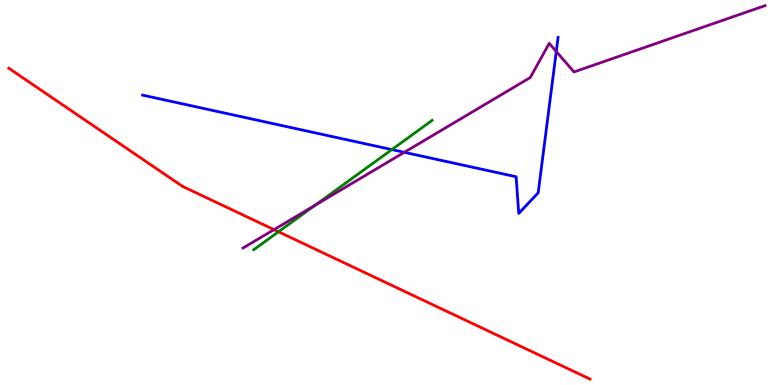[{'lines': ['blue', 'red'], 'intersections': []}, {'lines': ['green', 'red'], 'intersections': [{'x': 3.59, 'y': 3.98}]}, {'lines': ['purple', 'red'], 'intersections': [{'x': 3.54, 'y': 4.04}]}, {'lines': ['blue', 'green'], 'intersections': [{'x': 5.06, 'y': 6.11}]}, {'lines': ['blue', 'purple'], 'intersections': [{'x': 5.22, 'y': 6.04}, {'x': 7.18, 'y': 8.66}]}, {'lines': ['green', 'purple'], 'intersections': [{'x': 4.06, 'y': 4.67}]}]